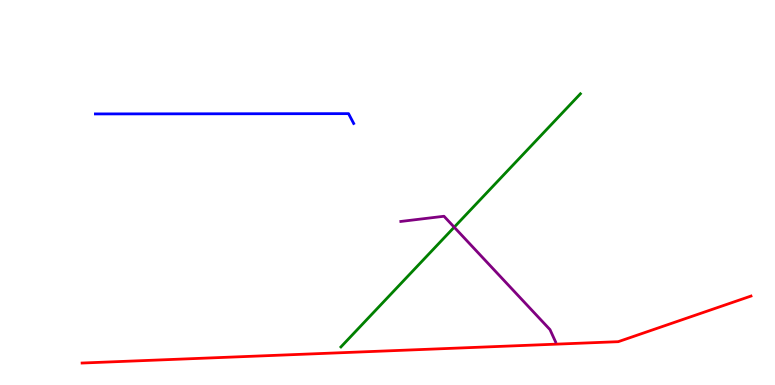[{'lines': ['blue', 'red'], 'intersections': []}, {'lines': ['green', 'red'], 'intersections': []}, {'lines': ['purple', 'red'], 'intersections': []}, {'lines': ['blue', 'green'], 'intersections': []}, {'lines': ['blue', 'purple'], 'intersections': []}, {'lines': ['green', 'purple'], 'intersections': [{'x': 5.86, 'y': 4.1}]}]